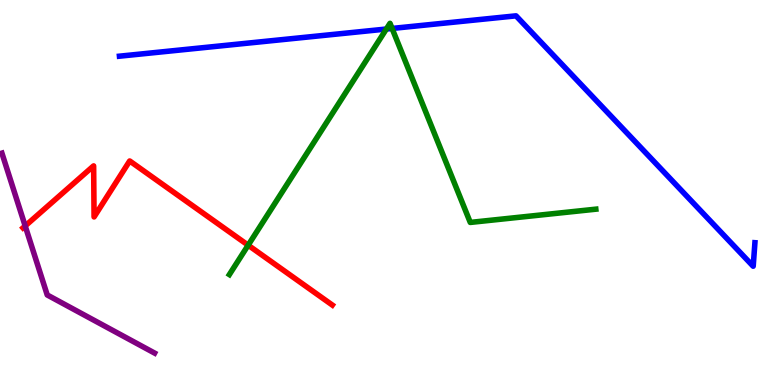[{'lines': ['blue', 'red'], 'intersections': []}, {'lines': ['green', 'red'], 'intersections': [{'x': 3.2, 'y': 3.63}]}, {'lines': ['purple', 'red'], 'intersections': [{'x': 0.325, 'y': 4.13}]}, {'lines': ['blue', 'green'], 'intersections': [{'x': 4.99, 'y': 9.25}, {'x': 5.06, 'y': 9.26}]}, {'lines': ['blue', 'purple'], 'intersections': []}, {'lines': ['green', 'purple'], 'intersections': []}]